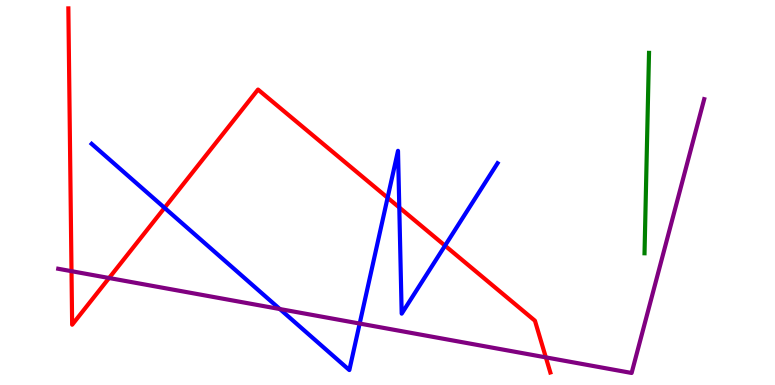[{'lines': ['blue', 'red'], 'intersections': [{'x': 2.12, 'y': 4.6}, {'x': 5.0, 'y': 4.86}, {'x': 5.15, 'y': 4.61}, {'x': 5.74, 'y': 3.62}]}, {'lines': ['green', 'red'], 'intersections': []}, {'lines': ['purple', 'red'], 'intersections': [{'x': 0.923, 'y': 2.96}, {'x': 1.41, 'y': 2.78}, {'x': 7.04, 'y': 0.717}]}, {'lines': ['blue', 'green'], 'intersections': []}, {'lines': ['blue', 'purple'], 'intersections': [{'x': 3.61, 'y': 1.97}, {'x': 4.64, 'y': 1.6}]}, {'lines': ['green', 'purple'], 'intersections': []}]